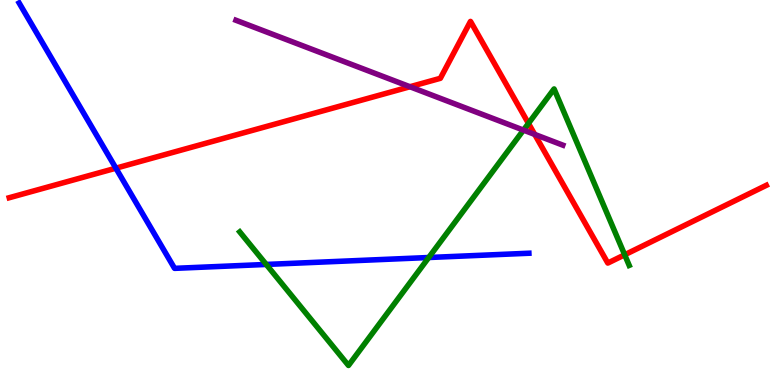[{'lines': ['blue', 'red'], 'intersections': [{'x': 1.5, 'y': 5.63}]}, {'lines': ['green', 'red'], 'intersections': [{'x': 6.82, 'y': 6.79}, {'x': 8.06, 'y': 3.38}]}, {'lines': ['purple', 'red'], 'intersections': [{'x': 5.29, 'y': 7.75}, {'x': 6.9, 'y': 6.51}]}, {'lines': ['blue', 'green'], 'intersections': [{'x': 3.44, 'y': 3.13}, {'x': 5.53, 'y': 3.31}]}, {'lines': ['blue', 'purple'], 'intersections': []}, {'lines': ['green', 'purple'], 'intersections': [{'x': 6.75, 'y': 6.62}]}]